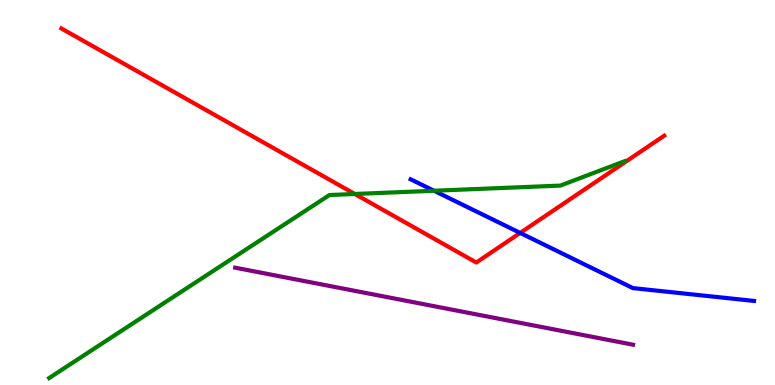[{'lines': ['blue', 'red'], 'intersections': [{'x': 6.71, 'y': 3.95}]}, {'lines': ['green', 'red'], 'intersections': [{'x': 4.58, 'y': 4.96}]}, {'lines': ['purple', 'red'], 'intersections': []}, {'lines': ['blue', 'green'], 'intersections': [{'x': 5.6, 'y': 5.05}]}, {'lines': ['blue', 'purple'], 'intersections': []}, {'lines': ['green', 'purple'], 'intersections': []}]